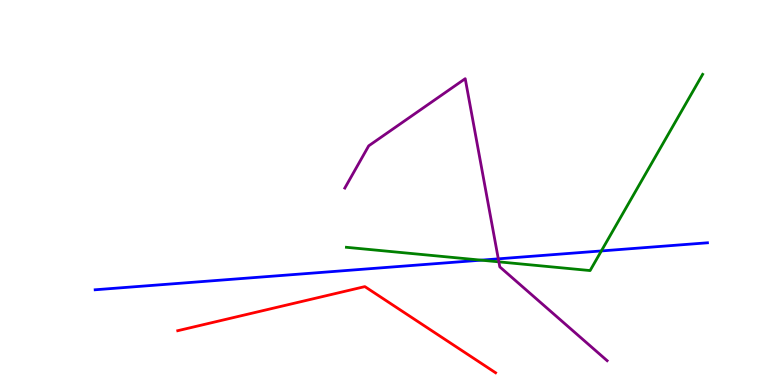[{'lines': ['blue', 'red'], 'intersections': []}, {'lines': ['green', 'red'], 'intersections': []}, {'lines': ['purple', 'red'], 'intersections': []}, {'lines': ['blue', 'green'], 'intersections': [{'x': 6.21, 'y': 3.24}, {'x': 7.76, 'y': 3.48}]}, {'lines': ['blue', 'purple'], 'intersections': [{'x': 6.43, 'y': 3.28}]}, {'lines': ['green', 'purple'], 'intersections': [{'x': 6.44, 'y': 3.2}]}]